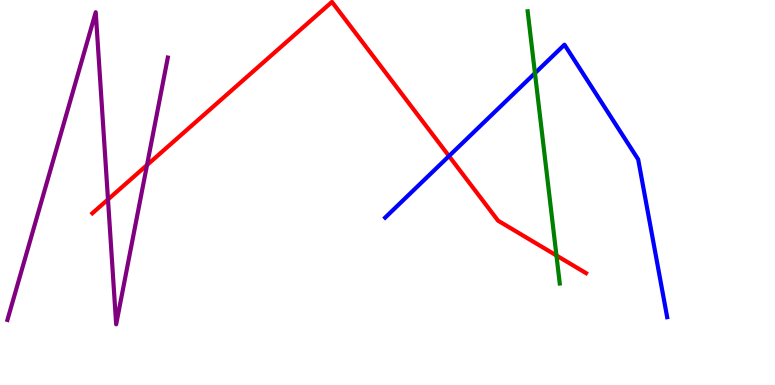[{'lines': ['blue', 'red'], 'intersections': [{'x': 5.79, 'y': 5.95}]}, {'lines': ['green', 'red'], 'intersections': [{'x': 7.18, 'y': 3.36}]}, {'lines': ['purple', 'red'], 'intersections': [{'x': 1.39, 'y': 4.82}, {'x': 1.9, 'y': 5.71}]}, {'lines': ['blue', 'green'], 'intersections': [{'x': 6.9, 'y': 8.1}]}, {'lines': ['blue', 'purple'], 'intersections': []}, {'lines': ['green', 'purple'], 'intersections': []}]